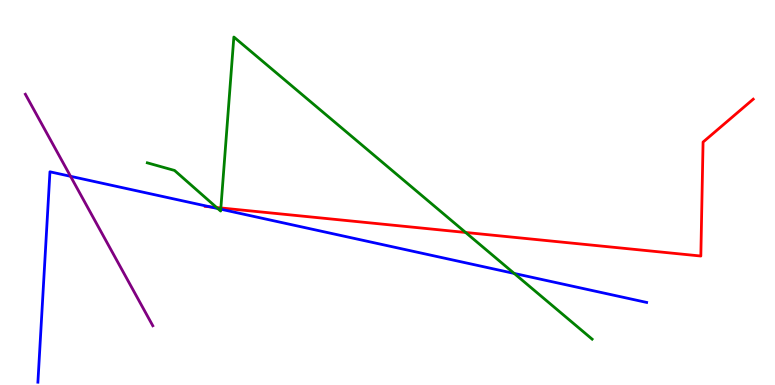[{'lines': ['blue', 'red'], 'intersections': [{'x': 2.71, 'y': 4.63}]}, {'lines': ['green', 'red'], 'intersections': [{'x': 2.8, 'y': 4.61}, {'x': 2.85, 'y': 4.6}, {'x': 6.01, 'y': 3.96}]}, {'lines': ['purple', 'red'], 'intersections': []}, {'lines': ['blue', 'green'], 'intersections': [{'x': 2.81, 'y': 4.58}, {'x': 2.85, 'y': 4.57}, {'x': 6.63, 'y': 2.9}]}, {'lines': ['blue', 'purple'], 'intersections': [{'x': 0.91, 'y': 5.42}]}, {'lines': ['green', 'purple'], 'intersections': []}]